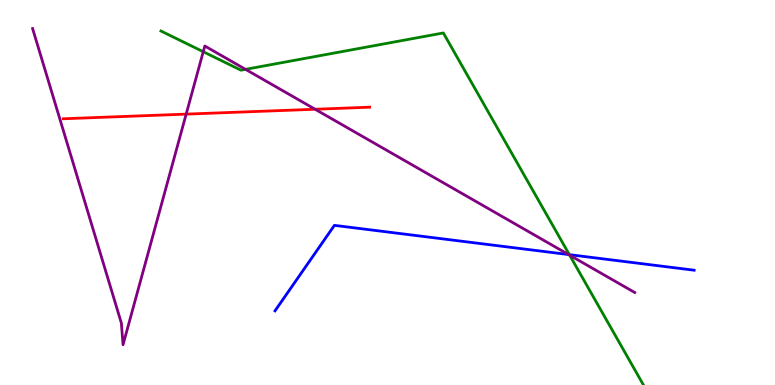[{'lines': ['blue', 'red'], 'intersections': []}, {'lines': ['green', 'red'], 'intersections': []}, {'lines': ['purple', 'red'], 'intersections': [{'x': 2.4, 'y': 7.04}, {'x': 4.07, 'y': 7.16}]}, {'lines': ['blue', 'green'], 'intersections': [{'x': 7.35, 'y': 3.39}]}, {'lines': ['blue', 'purple'], 'intersections': [{'x': 7.34, 'y': 3.39}]}, {'lines': ['green', 'purple'], 'intersections': [{'x': 2.62, 'y': 8.66}, {'x': 3.17, 'y': 8.2}, {'x': 7.35, 'y': 3.37}]}]